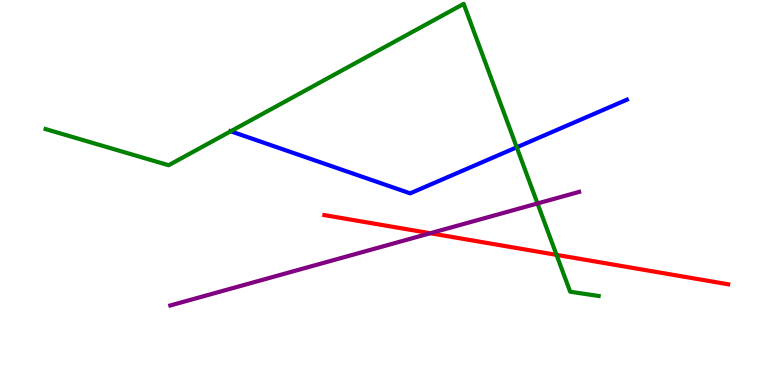[{'lines': ['blue', 'red'], 'intersections': []}, {'lines': ['green', 'red'], 'intersections': [{'x': 7.18, 'y': 3.38}]}, {'lines': ['purple', 'red'], 'intersections': [{'x': 5.55, 'y': 3.94}]}, {'lines': ['blue', 'green'], 'intersections': [{'x': 2.98, 'y': 6.59}, {'x': 6.67, 'y': 6.17}]}, {'lines': ['blue', 'purple'], 'intersections': []}, {'lines': ['green', 'purple'], 'intersections': [{'x': 6.94, 'y': 4.72}]}]